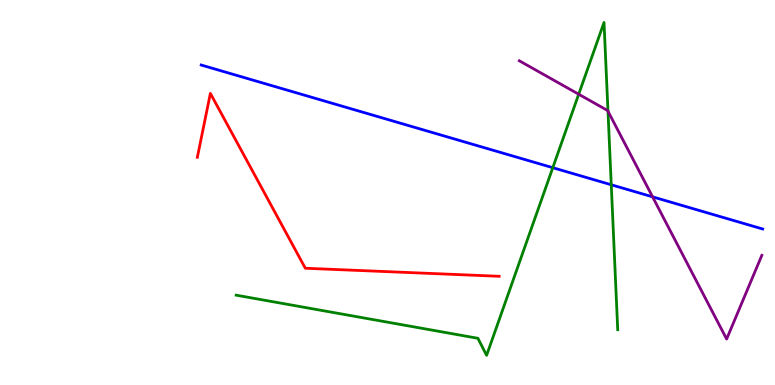[{'lines': ['blue', 'red'], 'intersections': []}, {'lines': ['green', 'red'], 'intersections': []}, {'lines': ['purple', 'red'], 'intersections': []}, {'lines': ['blue', 'green'], 'intersections': [{'x': 7.13, 'y': 5.64}, {'x': 7.89, 'y': 5.2}]}, {'lines': ['blue', 'purple'], 'intersections': [{'x': 8.42, 'y': 4.89}]}, {'lines': ['green', 'purple'], 'intersections': [{'x': 7.47, 'y': 7.55}, {'x': 7.84, 'y': 7.11}]}]